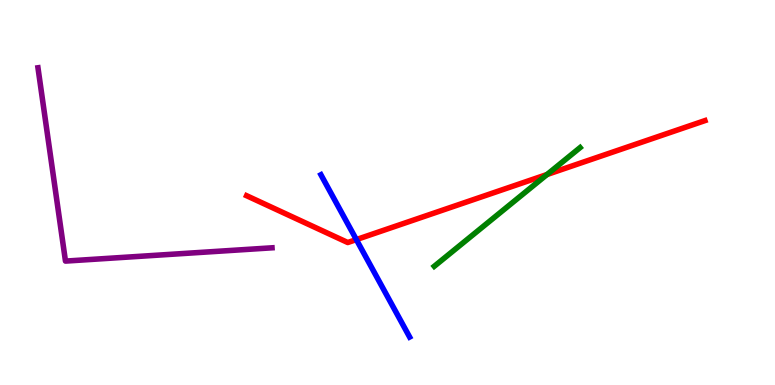[{'lines': ['blue', 'red'], 'intersections': [{'x': 4.6, 'y': 3.78}]}, {'lines': ['green', 'red'], 'intersections': [{'x': 7.06, 'y': 5.47}]}, {'lines': ['purple', 'red'], 'intersections': []}, {'lines': ['blue', 'green'], 'intersections': []}, {'lines': ['blue', 'purple'], 'intersections': []}, {'lines': ['green', 'purple'], 'intersections': []}]